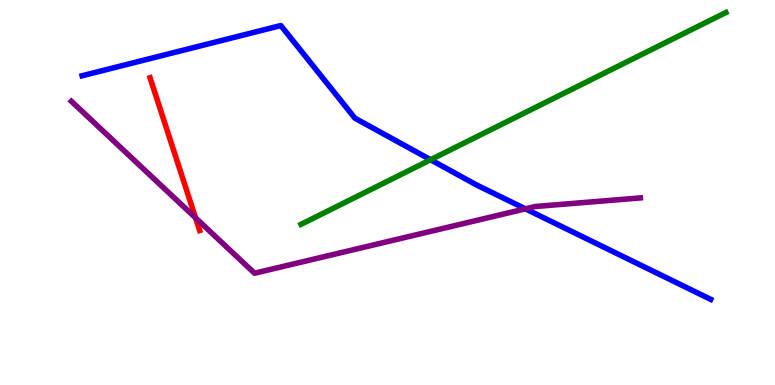[{'lines': ['blue', 'red'], 'intersections': []}, {'lines': ['green', 'red'], 'intersections': []}, {'lines': ['purple', 'red'], 'intersections': [{'x': 2.52, 'y': 4.34}]}, {'lines': ['blue', 'green'], 'intersections': [{'x': 5.56, 'y': 5.85}]}, {'lines': ['blue', 'purple'], 'intersections': [{'x': 6.78, 'y': 4.58}]}, {'lines': ['green', 'purple'], 'intersections': []}]